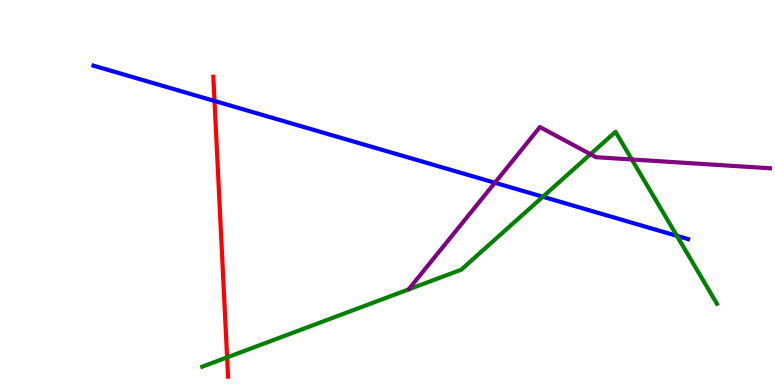[{'lines': ['blue', 'red'], 'intersections': [{'x': 2.77, 'y': 7.38}]}, {'lines': ['green', 'red'], 'intersections': [{'x': 2.93, 'y': 0.717}]}, {'lines': ['purple', 'red'], 'intersections': []}, {'lines': ['blue', 'green'], 'intersections': [{'x': 7.0, 'y': 4.89}, {'x': 8.73, 'y': 3.87}]}, {'lines': ['blue', 'purple'], 'intersections': [{'x': 6.39, 'y': 5.25}]}, {'lines': ['green', 'purple'], 'intersections': [{'x': 7.62, 'y': 6.0}, {'x': 8.15, 'y': 5.86}]}]